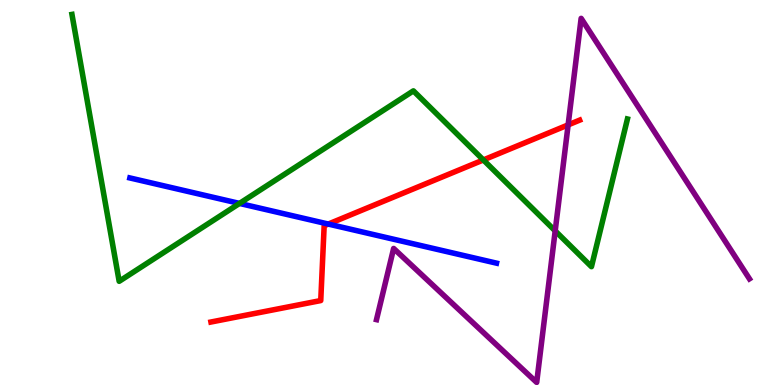[{'lines': ['blue', 'red'], 'intersections': [{'x': 4.24, 'y': 4.18}]}, {'lines': ['green', 'red'], 'intersections': [{'x': 6.24, 'y': 5.85}]}, {'lines': ['purple', 'red'], 'intersections': [{'x': 7.33, 'y': 6.76}]}, {'lines': ['blue', 'green'], 'intersections': [{'x': 3.09, 'y': 4.72}]}, {'lines': ['blue', 'purple'], 'intersections': []}, {'lines': ['green', 'purple'], 'intersections': [{'x': 7.16, 'y': 4.0}]}]